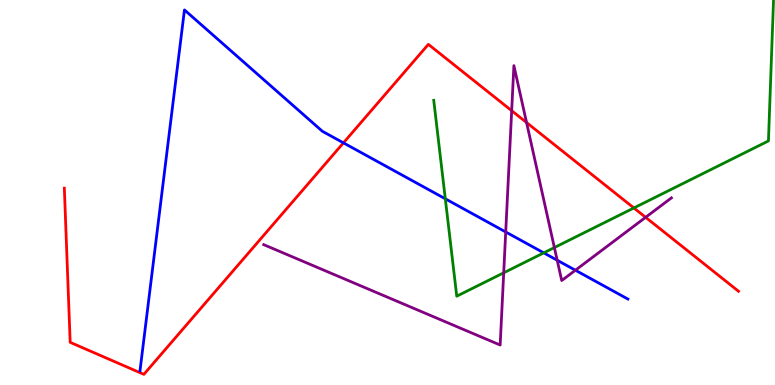[{'lines': ['blue', 'red'], 'intersections': [{'x': 4.43, 'y': 6.29}]}, {'lines': ['green', 'red'], 'intersections': [{'x': 8.18, 'y': 4.6}]}, {'lines': ['purple', 'red'], 'intersections': [{'x': 6.6, 'y': 7.12}, {'x': 6.79, 'y': 6.82}, {'x': 8.33, 'y': 4.36}]}, {'lines': ['blue', 'green'], 'intersections': [{'x': 5.75, 'y': 4.84}, {'x': 7.02, 'y': 3.43}]}, {'lines': ['blue', 'purple'], 'intersections': [{'x': 6.53, 'y': 3.97}, {'x': 7.19, 'y': 3.24}, {'x': 7.42, 'y': 2.98}]}, {'lines': ['green', 'purple'], 'intersections': [{'x': 6.5, 'y': 2.91}, {'x': 7.15, 'y': 3.57}]}]